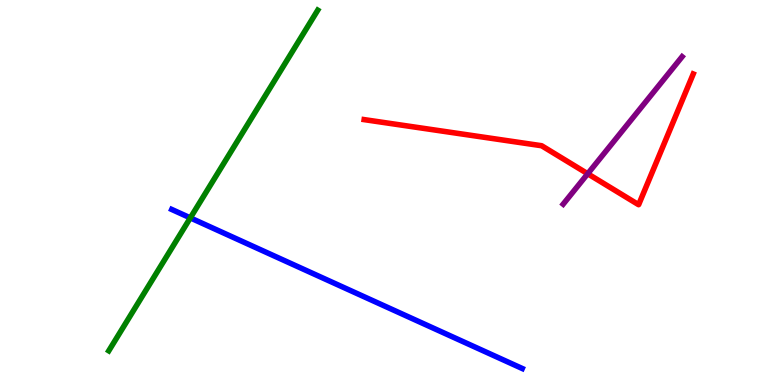[{'lines': ['blue', 'red'], 'intersections': []}, {'lines': ['green', 'red'], 'intersections': []}, {'lines': ['purple', 'red'], 'intersections': [{'x': 7.58, 'y': 5.49}]}, {'lines': ['blue', 'green'], 'intersections': [{'x': 2.46, 'y': 4.34}]}, {'lines': ['blue', 'purple'], 'intersections': []}, {'lines': ['green', 'purple'], 'intersections': []}]